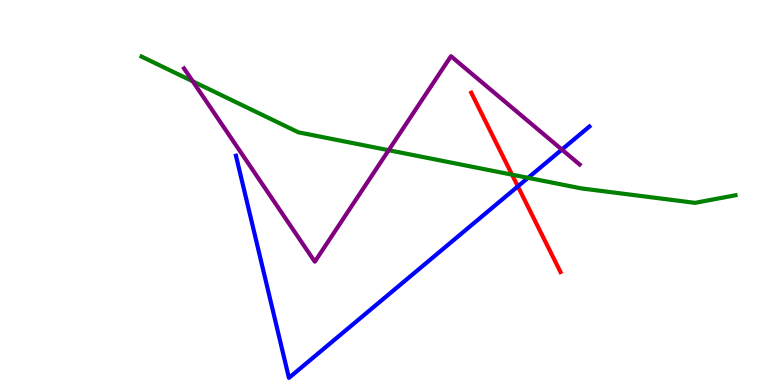[{'lines': ['blue', 'red'], 'intersections': [{'x': 6.68, 'y': 5.16}]}, {'lines': ['green', 'red'], 'intersections': [{'x': 6.61, 'y': 5.46}]}, {'lines': ['purple', 'red'], 'intersections': []}, {'lines': ['blue', 'green'], 'intersections': [{'x': 6.81, 'y': 5.38}]}, {'lines': ['blue', 'purple'], 'intersections': [{'x': 7.25, 'y': 6.12}]}, {'lines': ['green', 'purple'], 'intersections': [{'x': 2.49, 'y': 7.89}, {'x': 5.02, 'y': 6.1}]}]